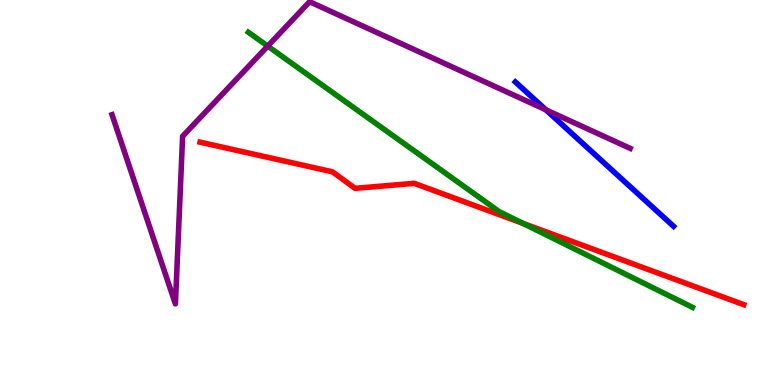[{'lines': ['blue', 'red'], 'intersections': []}, {'lines': ['green', 'red'], 'intersections': [{'x': 6.75, 'y': 4.2}]}, {'lines': ['purple', 'red'], 'intersections': []}, {'lines': ['blue', 'green'], 'intersections': []}, {'lines': ['blue', 'purple'], 'intersections': [{'x': 7.04, 'y': 7.15}]}, {'lines': ['green', 'purple'], 'intersections': [{'x': 3.45, 'y': 8.8}]}]